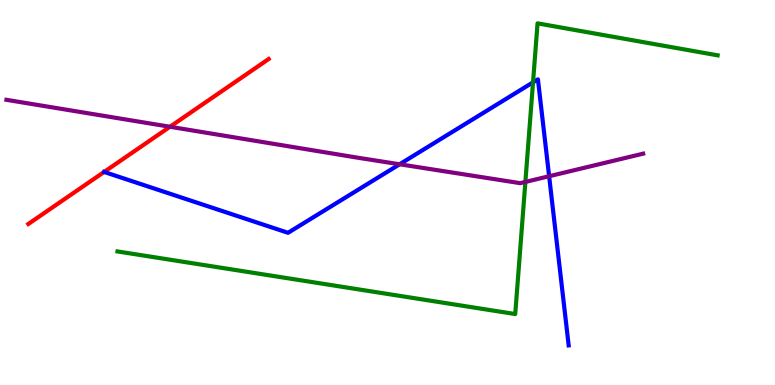[{'lines': ['blue', 'red'], 'intersections': [{'x': 1.34, 'y': 5.53}]}, {'lines': ['green', 'red'], 'intersections': []}, {'lines': ['purple', 'red'], 'intersections': [{'x': 2.19, 'y': 6.71}]}, {'lines': ['blue', 'green'], 'intersections': [{'x': 6.88, 'y': 7.86}]}, {'lines': ['blue', 'purple'], 'intersections': [{'x': 5.16, 'y': 5.73}, {'x': 7.09, 'y': 5.42}]}, {'lines': ['green', 'purple'], 'intersections': [{'x': 6.78, 'y': 5.27}]}]